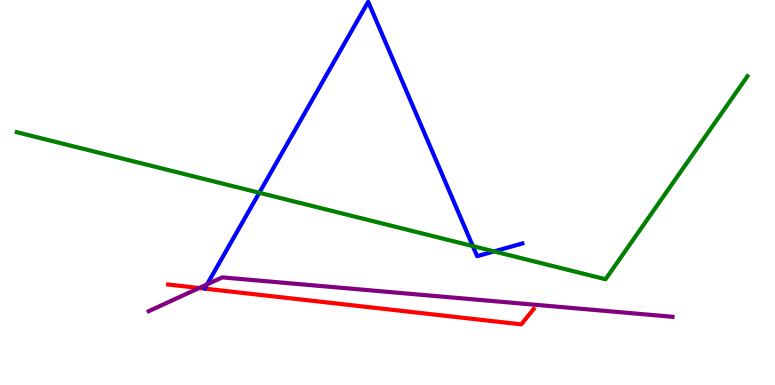[{'lines': ['blue', 'red'], 'intersections': []}, {'lines': ['green', 'red'], 'intersections': []}, {'lines': ['purple', 'red'], 'intersections': [{'x': 2.57, 'y': 2.52}]}, {'lines': ['blue', 'green'], 'intersections': [{'x': 3.35, 'y': 4.99}, {'x': 6.1, 'y': 3.61}, {'x': 6.38, 'y': 3.47}]}, {'lines': ['blue', 'purple'], 'intersections': [{'x': 2.67, 'y': 2.61}]}, {'lines': ['green', 'purple'], 'intersections': []}]